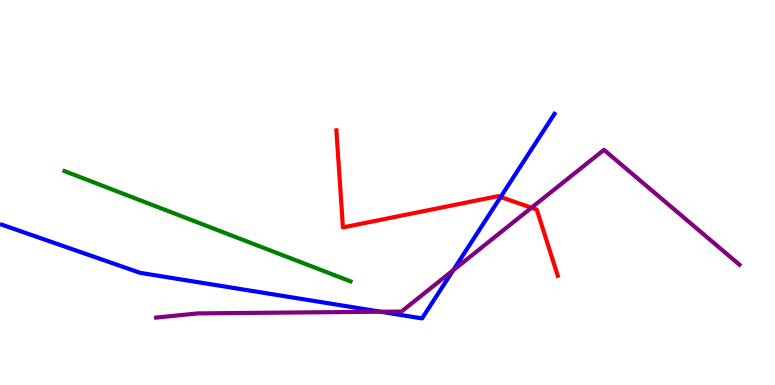[{'lines': ['blue', 'red'], 'intersections': [{'x': 6.46, 'y': 4.88}]}, {'lines': ['green', 'red'], 'intersections': []}, {'lines': ['purple', 'red'], 'intersections': [{'x': 6.86, 'y': 4.6}]}, {'lines': ['blue', 'green'], 'intersections': []}, {'lines': ['blue', 'purple'], 'intersections': [{'x': 4.91, 'y': 1.9}, {'x': 5.85, 'y': 2.98}]}, {'lines': ['green', 'purple'], 'intersections': []}]